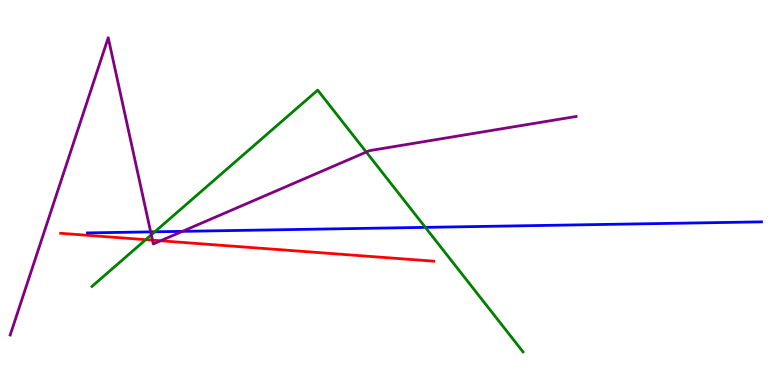[{'lines': ['blue', 'red'], 'intersections': []}, {'lines': ['green', 'red'], 'intersections': [{'x': 1.88, 'y': 3.77}]}, {'lines': ['purple', 'red'], 'intersections': [{'x': 1.97, 'y': 3.76}, {'x': 2.07, 'y': 3.75}]}, {'lines': ['blue', 'green'], 'intersections': [{'x': 2.0, 'y': 3.98}, {'x': 5.49, 'y': 4.09}]}, {'lines': ['blue', 'purple'], 'intersections': [{'x': 1.94, 'y': 3.98}, {'x': 2.35, 'y': 3.99}]}, {'lines': ['green', 'purple'], 'intersections': [{'x': 1.95, 'y': 3.9}, {'x': 4.73, 'y': 6.05}]}]